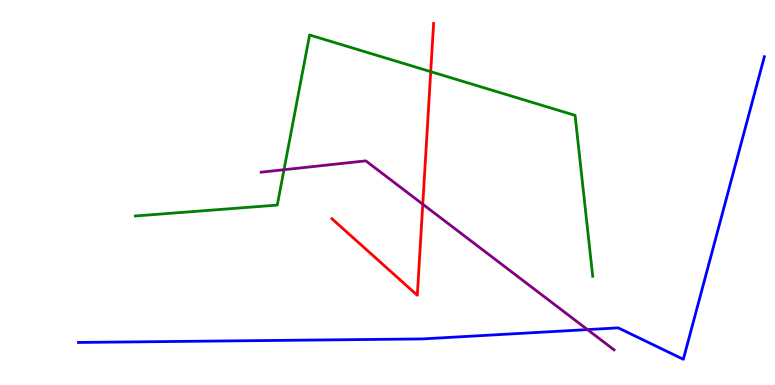[{'lines': ['blue', 'red'], 'intersections': []}, {'lines': ['green', 'red'], 'intersections': [{'x': 5.56, 'y': 8.14}]}, {'lines': ['purple', 'red'], 'intersections': [{'x': 5.46, 'y': 4.7}]}, {'lines': ['blue', 'green'], 'intersections': []}, {'lines': ['blue', 'purple'], 'intersections': [{'x': 7.58, 'y': 1.44}]}, {'lines': ['green', 'purple'], 'intersections': [{'x': 3.66, 'y': 5.59}]}]